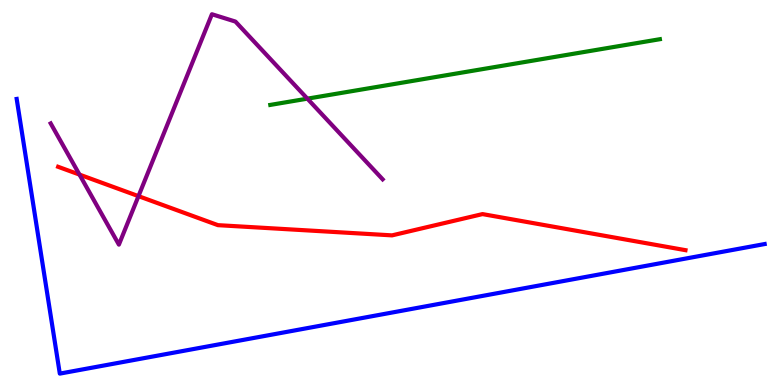[{'lines': ['blue', 'red'], 'intersections': []}, {'lines': ['green', 'red'], 'intersections': []}, {'lines': ['purple', 'red'], 'intersections': [{'x': 1.03, 'y': 5.47}, {'x': 1.79, 'y': 4.91}]}, {'lines': ['blue', 'green'], 'intersections': []}, {'lines': ['blue', 'purple'], 'intersections': []}, {'lines': ['green', 'purple'], 'intersections': [{'x': 3.97, 'y': 7.44}]}]